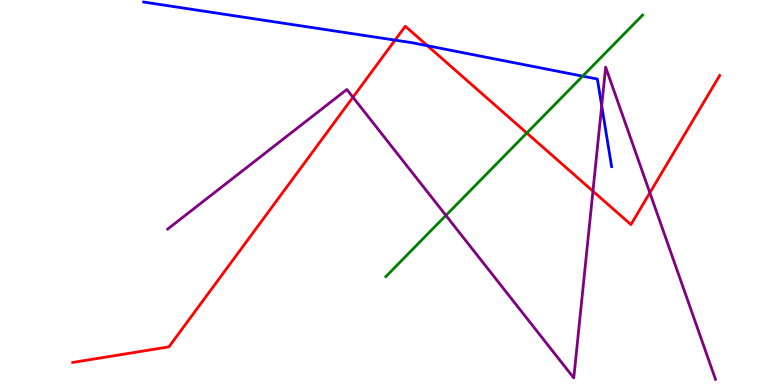[{'lines': ['blue', 'red'], 'intersections': [{'x': 5.1, 'y': 8.96}, {'x': 5.52, 'y': 8.81}]}, {'lines': ['green', 'red'], 'intersections': [{'x': 6.8, 'y': 6.54}]}, {'lines': ['purple', 'red'], 'intersections': [{'x': 4.55, 'y': 7.47}, {'x': 7.65, 'y': 5.03}, {'x': 8.39, 'y': 4.99}]}, {'lines': ['blue', 'green'], 'intersections': [{'x': 7.52, 'y': 8.02}]}, {'lines': ['blue', 'purple'], 'intersections': [{'x': 7.76, 'y': 7.25}]}, {'lines': ['green', 'purple'], 'intersections': [{'x': 5.75, 'y': 4.4}]}]